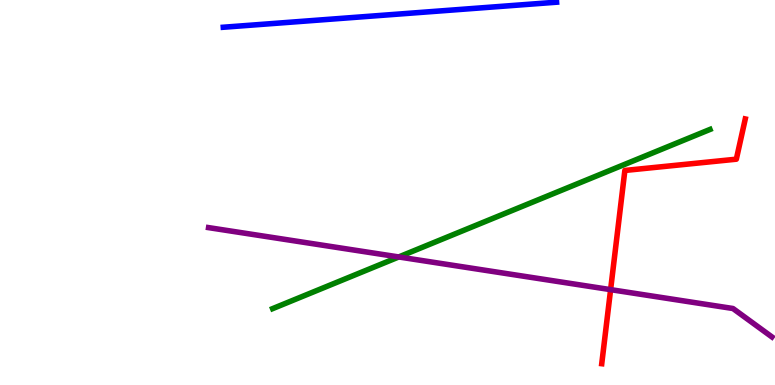[{'lines': ['blue', 'red'], 'intersections': []}, {'lines': ['green', 'red'], 'intersections': []}, {'lines': ['purple', 'red'], 'intersections': [{'x': 7.88, 'y': 2.48}]}, {'lines': ['blue', 'green'], 'intersections': []}, {'lines': ['blue', 'purple'], 'intersections': []}, {'lines': ['green', 'purple'], 'intersections': [{'x': 5.15, 'y': 3.33}]}]